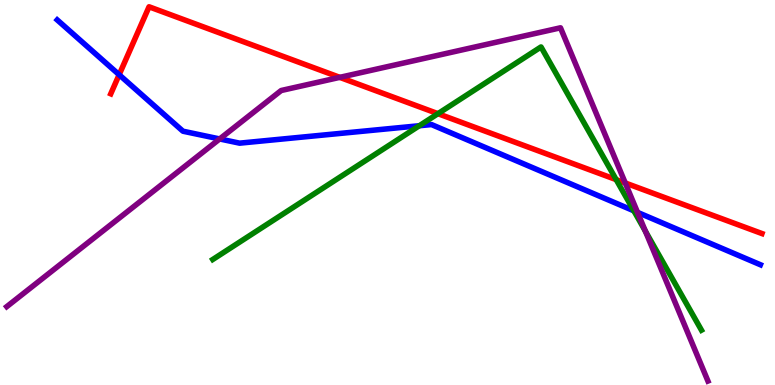[{'lines': ['blue', 'red'], 'intersections': [{'x': 1.54, 'y': 8.06}]}, {'lines': ['green', 'red'], 'intersections': [{'x': 5.65, 'y': 7.05}, {'x': 7.95, 'y': 5.33}]}, {'lines': ['purple', 'red'], 'intersections': [{'x': 4.38, 'y': 7.99}, {'x': 8.07, 'y': 5.25}]}, {'lines': ['blue', 'green'], 'intersections': [{'x': 5.41, 'y': 6.73}, {'x': 8.18, 'y': 4.52}]}, {'lines': ['blue', 'purple'], 'intersections': [{'x': 2.83, 'y': 6.39}, {'x': 8.23, 'y': 4.48}]}, {'lines': ['green', 'purple'], 'intersections': [{'x': 8.33, 'y': 4.0}]}]